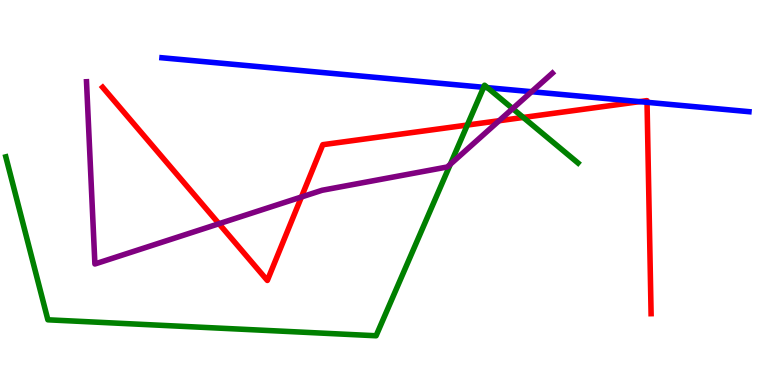[{'lines': ['blue', 'red'], 'intersections': [{'x': 8.25, 'y': 7.36}, {'x': 8.35, 'y': 7.34}]}, {'lines': ['green', 'red'], 'intersections': [{'x': 6.03, 'y': 6.75}, {'x': 6.75, 'y': 6.95}]}, {'lines': ['purple', 'red'], 'intersections': [{'x': 2.83, 'y': 4.19}, {'x': 3.89, 'y': 4.88}, {'x': 6.44, 'y': 6.86}]}, {'lines': ['blue', 'green'], 'intersections': [{'x': 6.24, 'y': 7.73}, {'x': 6.29, 'y': 7.72}]}, {'lines': ['blue', 'purple'], 'intersections': [{'x': 6.86, 'y': 7.62}]}, {'lines': ['green', 'purple'], 'intersections': [{'x': 5.81, 'y': 5.73}, {'x': 6.61, 'y': 7.18}]}]